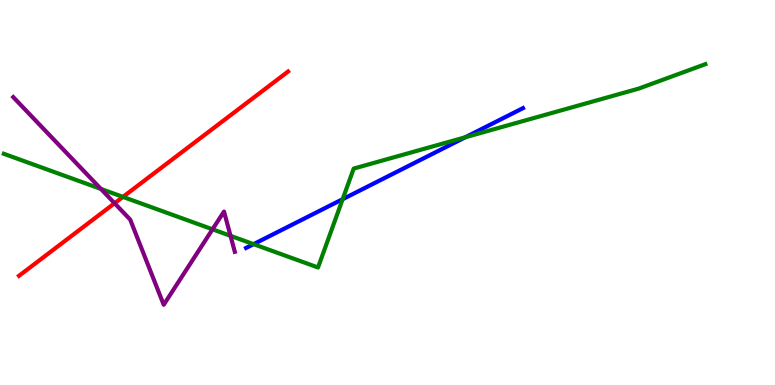[{'lines': ['blue', 'red'], 'intersections': []}, {'lines': ['green', 'red'], 'intersections': [{'x': 1.59, 'y': 4.89}]}, {'lines': ['purple', 'red'], 'intersections': [{'x': 1.48, 'y': 4.72}]}, {'lines': ['blue', 'green'], 'intersections': [{'x': 3.27, 'y': 3.66}, {'x': 4.42, 'y': 4.83}, {'x': 6.0, 'y': 6.43}]}, {'lines': ['blue', 'purple'], 'intersections': []}, {'lines': ['green', 'purple'], 'intersections': [{'x': 1.3, 'y': 5.09}, {'x': 2.74, 'y': 4.04}, {'x': 2.97, 'y': 3.87}]}]